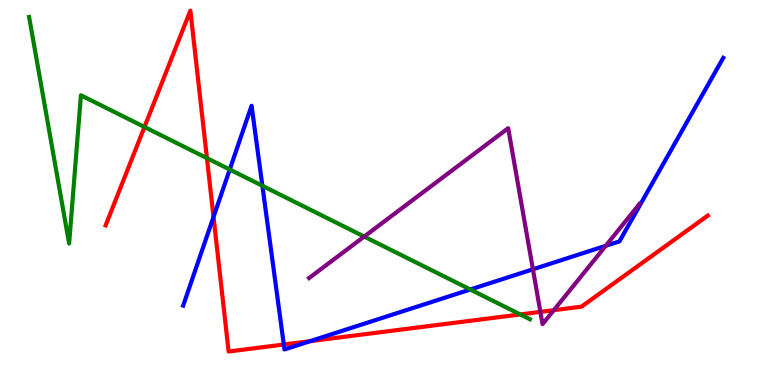[{'lines': ['blue', 'red'], 'intersections': [{'x': 2.76, 'y': 4.37}, {'x': 3.66, 'y': 1.05}, {'x': 4.0, 'y': 1.14}]}, {'lines': ['green', 'red'], 'intersections': [{'x': 1.86, 'y': 6.7}, {'x': 2.67, 'y': 5.89}, {'x': 6.71, 'y': 1.83}]}, {'lines': ['purple', 'red'], 'intersections': [{'x': 6.97, 'y': 1.9}, {'x': 7.15, 'y': 1.94}]}, {'lines': ['blue', 'green'], 'intersections': [{'x': 2.96, 'y': 5.6}, {'x': 3.39, 'y': 5.17}, {'x': 6.07, 'y': 2.48}]}, {'lines': ['blue', 'purple'], 'intersections': [{'x': 6.88, 'y': 3.01}, {'x': 7.82, 'y': 3.62}]}, {'lines': ['green', 'purple'], 'intersections': [{'x': 4.7, 'y': 3.86}]}]